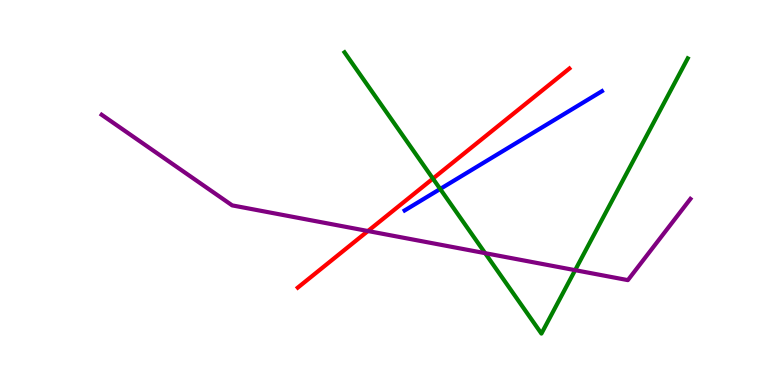[{'lines': ['blue', 'red'], 'intersections': []}, {'lines': ['green', 'red'], 'intersections': [{'x': 5.59, 'y': 5.36}]}, {'lines': ['purple', 'red'], 'intersections': [{'x': 4.75, 'y': 4.0}]}, {'lines': ['blue', 'green'], 'intersections': [{'x': 5.68, 'y': 5.09}]}, {'lines': ['blue', 'purple'], 'intersections': []}, {'lines': ['green', 'purple'], 'intersections': [{'x': 6.26, 'y': 3.42}, {'x': 7.42, 'y': 2.98}]}]